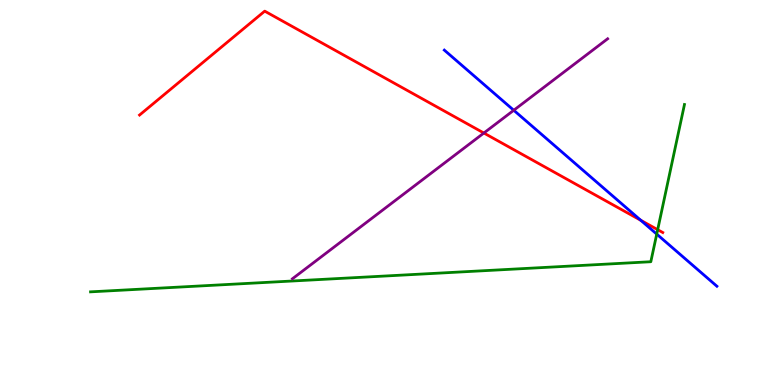[{'lines': ['blue', 'red'], 'intersections': [{'x': 8.27, 'y': 4.28}]}, {'lines': ['green', 'red'], 'intersections': [{'x': 8.49, 'y': 4.03}]}, {'lines': ['purple', 'red'], 'intersections': [{'x': 6.24, 'y': 6.54}]}, {'lines': ['blue', 'green'], 'intersections': [{'x': 8.47, 'y': 3.92}]}, {'lines': ['blue', 'purple'], 'intersections': [{'x': 6.63, 'y': 7.14}]}, {'lines': ['green', 'purple'], 'intersections': []}]